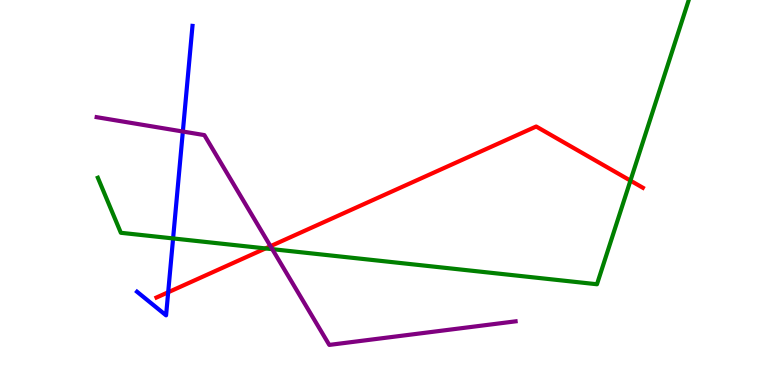[{'lines': ['blue', 'red'], 'intersections': [{'x': 2.17, 'y': 2.41}]}, {'lines': ['green', 'red'], 'intersections': [{'x': 3.43, 'y': 3.55}, {'x': 8.13, 'y': 5.31}]}, {'lines': ['purple', 'red'], 'intersections': [{'x': 3.49, 'y': 3.61}]}, {'lines': ['blue', 'green'], 'intersections': [{'x': 2.23, 'y': 3.81}]}, {'lines': ['blue', 'purple'], 'intersections': [{'x': 2.36, 'y': 6.58}]}, {'lines': ['green', 'purple'], 'intersections': [{'x': 3.51, 'y': 3.53}]}]